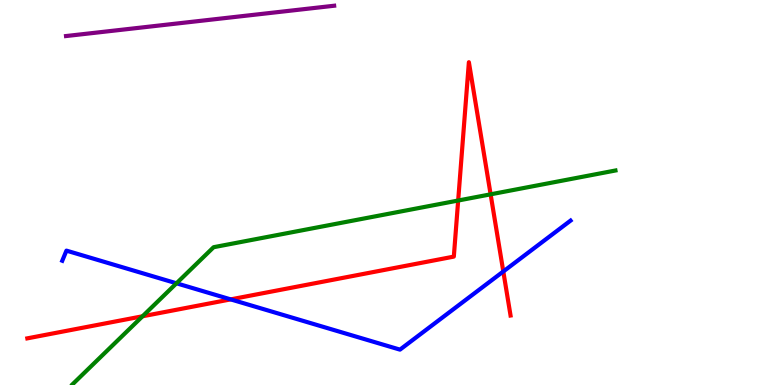[{'lines': ['blue', 'red'], 'intersections': [{'x': 2.98, 'y': 2.22}, {'x': 6.49, 'y': 2.95}]}, {'lines': ['green', 'red'], 'intersections': [{'x': 1.84, 'y': 1.79}, {'x': 5.91, 'y': 4.79}, {'x': 6.33, 'y': 4.95}]}, {'lines': ['purple', 'red'], 'intersections': []}, {'lines': ['blue', 'green'], 'intersections': [{'x': 2.28, 'y': 2.64}]}, {'lines': ['blue', 'purple'], 'intersections': []}, {'lines': ['green', 'purple'], 'intersections': []}]